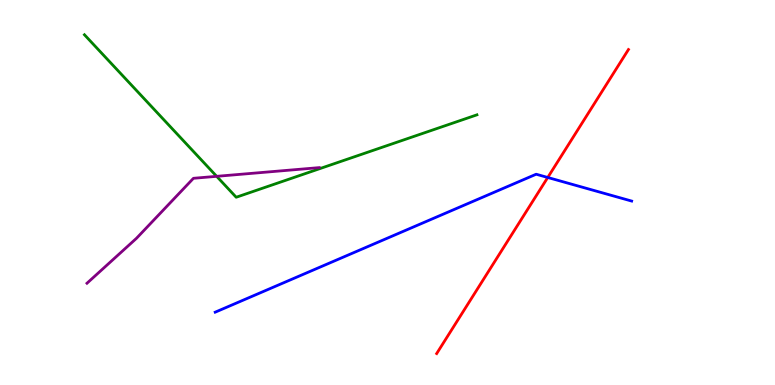[{'lines': ['blue', 'red'], 'intersections': [{'x': 7.07, 'y': 5.39}]}, {'lines': ['green', 'red'], 'intersections': []}, {'lines': ['purple', 'red'], 'intersections': []}, {'lines': ['blue', 'green'], 'intersections': []}, {'lines': ['blue', 'purple'], 'intersections': []}, {'lines': ['green', 'purple'], 'intersections': [{'x': 2.8, 'y': 5.42}]}]